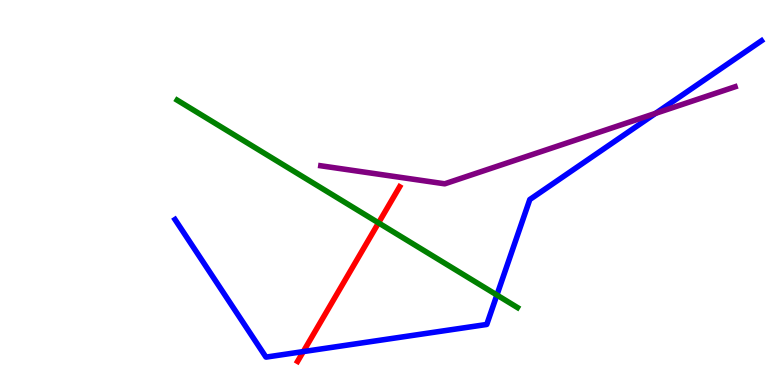[{'lines': ['blue', 'red'], 'intersections': [{'x': 3.91, 'y': 0.868}]}, {'lines': ['green', 'red'], 'intersections': [{'x': 4.88, 'y': 4.21}]}, {'lines': ['purple', 'red'], 'intersections': []}, {'lines': ['blue', 'green'], 'intersections': [{'x': 6.41, 'y': 2.34}]}, {'lines': ['blue', 'purple'], 'intersections': [{'x': 8.46, 'y': 7.06}]}, {'lines': ['green', 'purple'], 'intersections': []}]